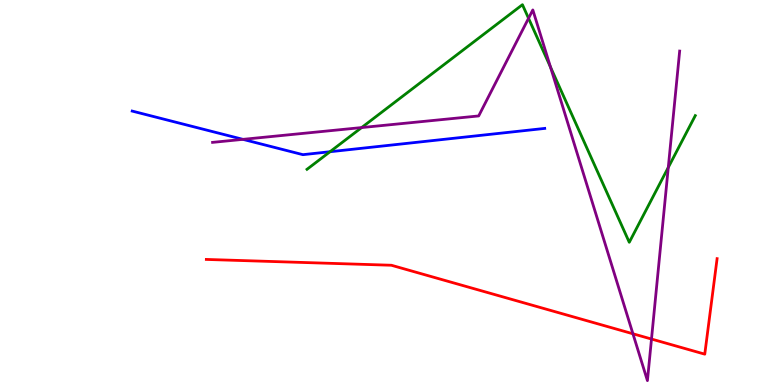[{'lines': ['blue', 'red'], 'intersections': []}, {'lines': ['green', 'red'], 'intersections': []}, {'lines': ['purple', 'red'], 'intersections': [{'x': 8.17, 'y': 1.33}, {'x': 8.41, 'y': 1.19}]}, {'lines': ['blue', 'green'], 'intersections': [{'x': 4.26, 'y': 6.06}]}, {'lines': ['blue', 'purple'], 'intersections': [{'x': 3.13, 'y': 6.38}]}, {'lines': ['green', 'purple'], 'intersections': [{'x': 4.67, 'y': 6.69}, {'x': 6.82, 'y': 9.52}, {'x': 7.1, 'y': 8.26}, {'x': 8.62, 'y': 5.65}]}]